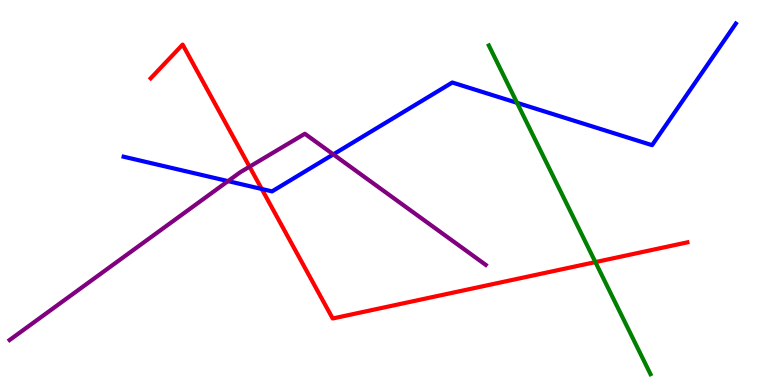[{'lines': ['blue', 'red'], 'intersections': [{'x': 3.38, 'y': 5.09}]}, {'lines': ['green', 'red'], 'intersections': [{'x': 7.68, 'y': 3.19}]}, {'lines': ['purple', 'red'], 'intersections': [{'x': 3.22, 'y': 5.67}]}, {'lines': ['blue', 'green'], 'intersections': [{'x': 6.67, 'y': 7.33}]}, {'lines': ['blue', 'purple'], 'intersections': [{'x': 2.94, 'y': 5.3}, {'x': 4.3, 'y': 5.99}]}, {'lines': ['green', 'purple'], 'intersections': []}]